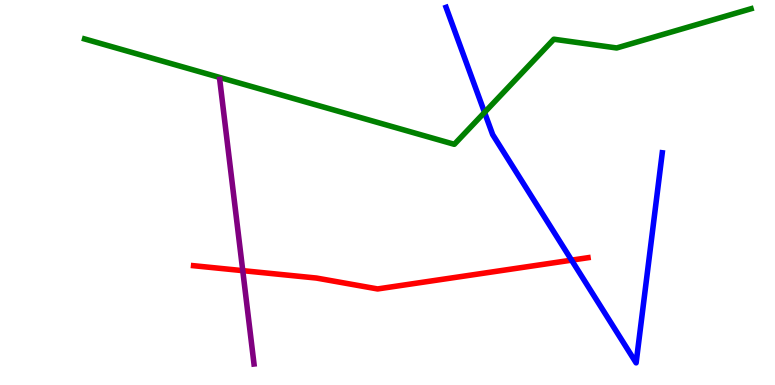[{'lines': ['blue', 'red'], 'intersections': [{'x': 7.38, 'y': 3.24}]}, {'lines': ['green', 'red'], 'intersections': []}, {'lines': ['purple', 'red'], 'intersections': [{'x': 3.13, 'y': 2.97}]}, {'lines': ['blue', 'green'], 'intersections': [{'x': 6.25, 'y': 7.08}]}, {'lines': ['blue', 'purple'], 'intersections': []}, {'lines': ['green', 'purple'], 'intersections': []}]